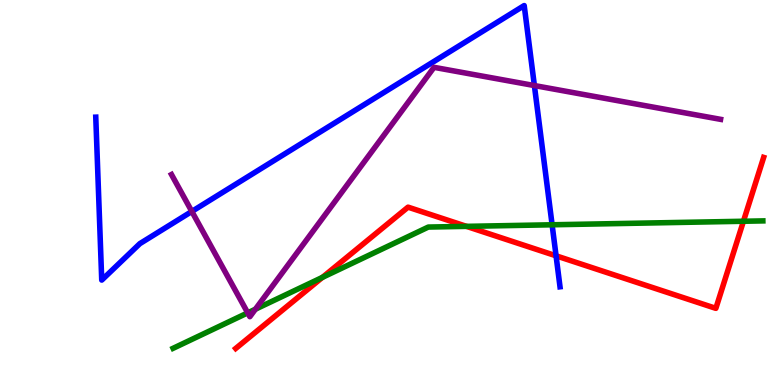[{'lines': ['blue', 'red'], 'intersections': [{'x': 7.18, 'y': 3.36}]}, {'lines': ['green', 'red'], 'intersections': [{'x': 4.16, 'y': 2.8}, {'x': 6.02, 'y': 4.12}, {'x': 9.59, 'y': 4.25}]}, {'lines': ['purple', 'red'], 'intersections': []}, {'lines': ['blue', 'green'], 'intersections': [{'x': 7.12, 'y': 4.16}]}, {'lines': ['blue', 'purple'], 'intersections': [{'x': 2.48, 'y': 4.51}, {'x': 6.9, 'y': 7.78}]}, {'lines': ['green', 'purple'], 'intersections': [{'x': 3.2, 'y': 1.87}, {'x': 3.3, 'y': 1.97}]}]